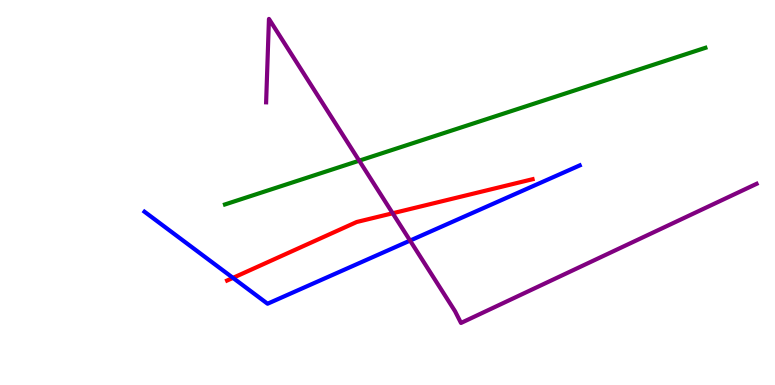[{'lines': ['blue', 'red'], 'intersections': [{'x': 3.01, 'y': 2.78}]}, {'lines': ['green', 'red'], 'intersections': []}, {'lines': ['purple', 'red'], 'intersections': [{'x': 5.07, 'y': 4.46}]}, {'lines': ['blue', 'green'], 'intersections': []}, {'lines': ['blue', 'purple'], 'intersections': [{'x': 5.29, 'y': 3.75}]}, {'lines': ['green', 'purple'], 'intersections': [{'x': 4.63, 'y': 5.83}]}]